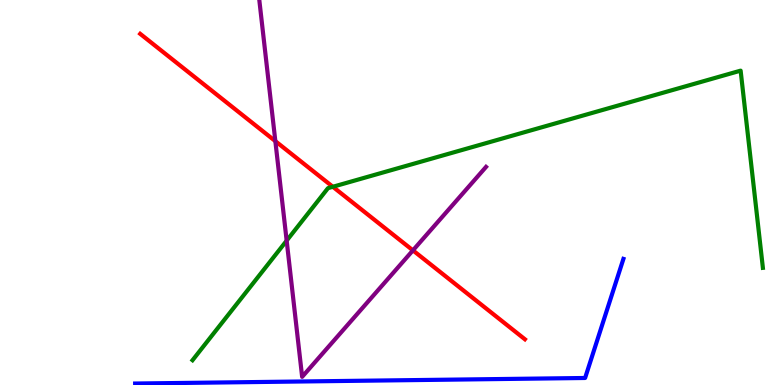[{'lines': ['blue', 'red'], 'intersections': []}, {'lines': ['green', 'red'], 'intersections': [{'x': 4.29, 'y': 5.15}]}, {'lines': ['purple', 'red'], 'intersections': [{'x': 3.55, 'y': 6.33}, {'x': 5.33, 'y': 3.5}]}, {'lines': ['blue', 'green'], 'intersections': []}, {'lines': ['blue', 'purple'], 'intersections': []}, {'lines': ['green', 'purple'], 'intersections': [{'x': 3.7, 'y': 3.75}]}]